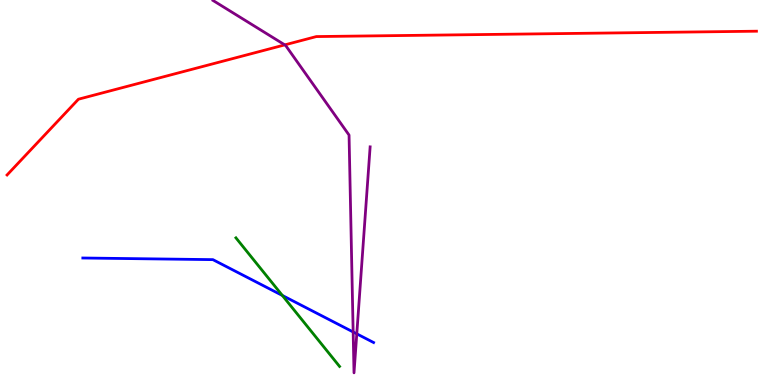[{'lines': ['blue', 'red'], 'intersections': []}, {'lines': ['green', 'red'], 'intersections': []}, {'lines': ['purple', 'red'], 'intersections': [{'x': 3.67, 'y': 8.83}]}, {'lines': ['blue', 'green'], 'intersections': [{'x': 3.64, 'y': 2.33}]}, {'lines': ['blue', 'purple'], 'intersections': [{'x': 4.56, 'y': 1.38}, {'x': 4.6, 'y': 1.33}]}, {'lines': ['green', 'purple'], 'intersections': []}]